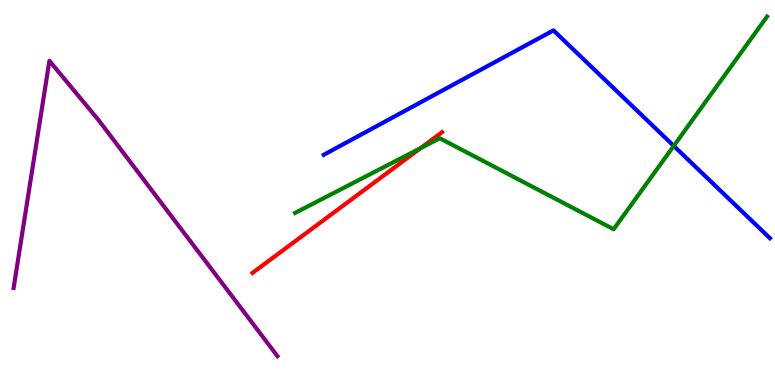[{'lines': ['blue', 'red'], 'intersections': []}, {'lines': ['green', 'red'], 'intersections': [{'x': 5.43, 'y': 6.15}]}, {'lines': ['purple', 'red'], 'intersections': []}, {'lines': ['blue', 'green'], 'intersections': [{'x': 8.69, 'y': 6.21}]}, {'lines': ['blue', 'purple'], 'intersections': []}, {'lines': ['green', 'purple'], 'intersections': []}]